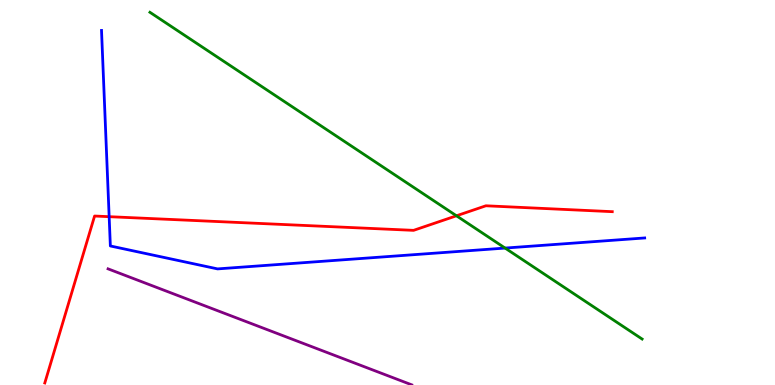[{'lines': ['blue', 'red'], 'intersections': [{'x': 1.41, 'y': 4.37}]}, {'lines': ['green', 'red'], 'intersections': [{'x': 5.89, 'y': 4.4}]}, {'lines': ['purple', 'red'], 'intersections': []}, {'lines': ['blue', 'green'], 'intersections': [{'x': 6.52, 'y': 3.56}]}, {'lines': ['blue', 'purple'], 'intersections': []}, {'lines': ['green', 'purple'], 'intersections': []}]